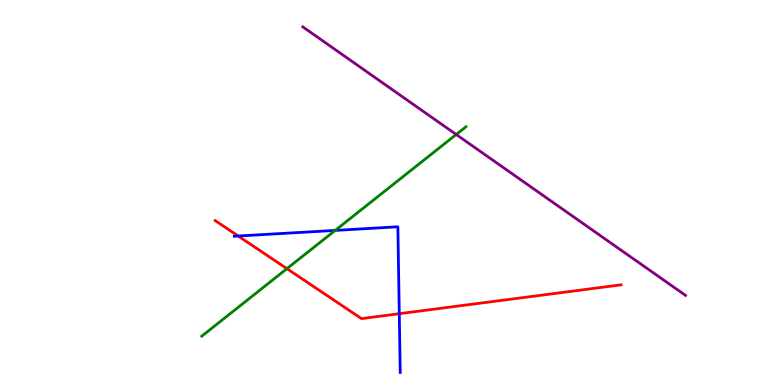[{'lines': ['blue', 'red'], 'intersections': [{'x': 3.07, 'y': 3.87}, {'x': 5.15, 'y': 1.85}]}, {'lines': ['green', 'red'], 'intersections': [{'x': 3.7, 'y': 3.02}]}, {'lines': ['purple', 'red'], 'intersections': []}, {'lines': ['blue', 'green'], 'intersections': [{'x': 4.33, 'y': 4.02}]}, {'lines': ['blue', 'purple'], 'intersections': []}, {'lines': ['green', 'purple'], 'intersections': [{'x': 5.89, 'y': 6.51}]}]